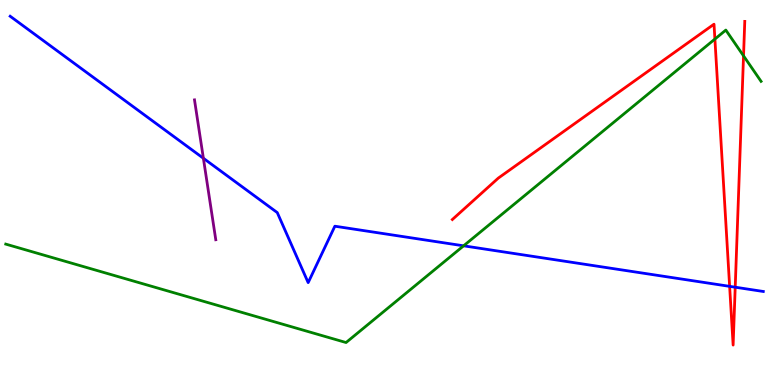[{'lines': ['blue', 'red'], 'intersections': [{'x': 9.41, 'y': 2.56}, {'x': 9.49, 'y': 2.54}]}, {'lines': ['green', 'red'], 'intersections': [{'x': 9.22, 'y': 8.99}, {'x': 9.59, 'y': 8.55}]}, {'lines': ['purple', 'red'], 'intersections': []}, {'lines': ['blue', 'green'], 'intersections': [{'x': 5.98, 'y': 3.62}]}, {'lines': ['blue', 'purple'], 'intersections': [{'x': 2.62, 'y': 5.89}]}, {'lines': ['green', 'purple'], 'intersections': []}]